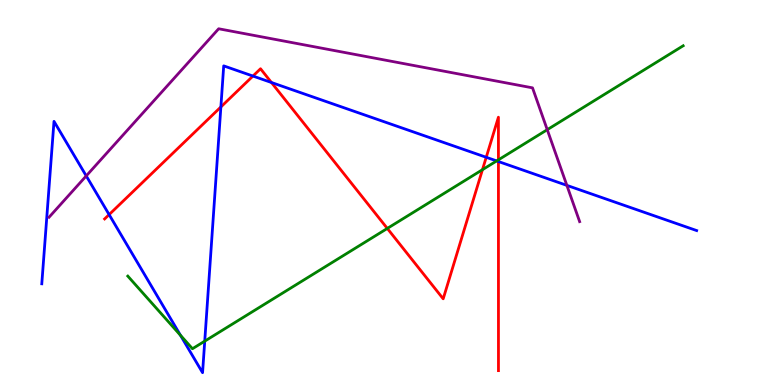[{'lines': ['blue', 'red'], 'intersections': [{'x': 1.41, 'y': 4.43}, {'x': 2.85, 'y': 7.22}, {'x': 3.26, 'y': 8.02}, {'x': 3.5, 'y': 7.86}, {'x': 6.27, 'y': 5.91}, {'x': 6.43, 'y': 5.8}]}, {'lines': ['green', 'red'], 'intersections': [{'x': 5.0, 'y': 4.07}, {'x': 6.23, 'y': 5.59}, {'x': 6.43, 'y': 5.85}]}, {'lines': ['purple', 'red'], 'intersections': []}, {'lines': ['blue', 'green'], 'intersections': [{'x': 2.33, 'y': 1.29}, {'x': 2.64, 'y': 1.14}, {'x': 6.41, 'y': 5.82}]}, {'lines': ['blue', 'purple'], 'intersections': [{'x': 1.11, 'y': 5.43}, {'x': 7.31, 'y': 5.19}]}, {'lines': ['green', 'purple'], 'intersections': [{'x': 7.06, 'y': 6.63}]}]